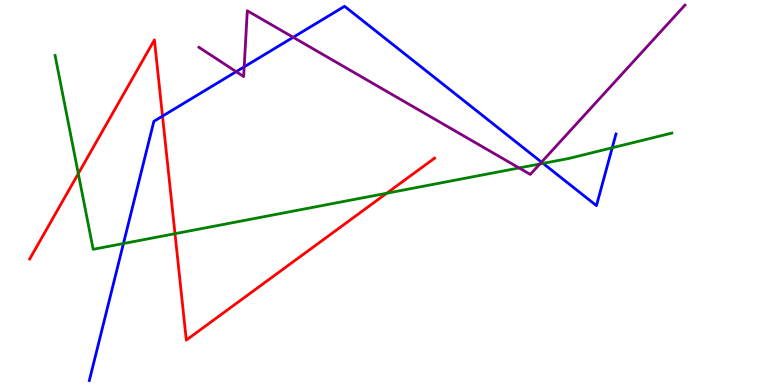[{'lines': ['blue', 'red'], 'intersections': [{'x': 2.1, 'y': 6.98}]}, {'lines': ['green', 'red'], 'intersections': [{'x': 1.01, 'y': 5.49}, {'x': 2.26, 'y': 3.93}, {'x': 4.99, 'y': 4.98}]}, {'lines': ['purple', 'red'], 'intersections': []}, {'lines': ['blue', 'green'], 'intersections': [{'x': 1.59, 'y': 3.67}, {'x': 7.01, 'y': 5.76}, {'x': 7.9, 'y': 6.16}]}, {'lines': ['blue', 'purple'], 'intersections': [{'x': 3.05, 'y': 8.14}, {'x': 3.15, 'y': 8.26}, {'x': 3.78, 'y': 9.03}, {'x': 6.99, 'y': 5.79}]}, {'lines': ['green', 'purple'], 'intersections': [{'x': 6.7, 'y': 5.64}, {'x': 6.97, 'y': 5.74}]}]